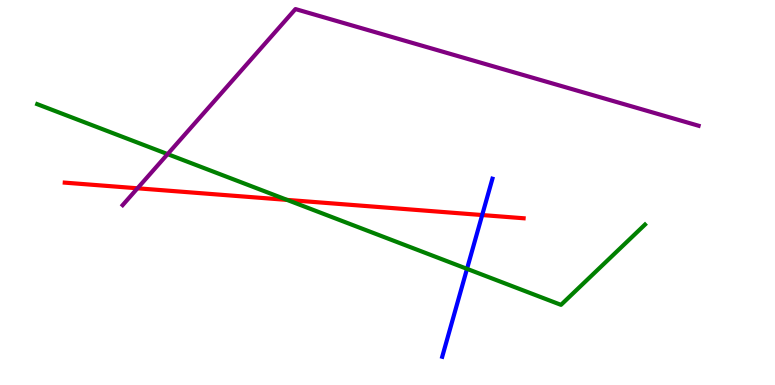[{'lines': ['blue', 'red'], 'intersections': [{'x': 6.22, 'y': 4.41}]}, {'lines': ['green', 'red'], 'intersections': [{'x': 3.7, 'y': 4.81}]}, {'lines': ['purple', 'red'], 'intersections': [{'x': 1.77, 'y': 5.11}]}, {'lines': ['blue', 'green'], 'intersections': [{'x': 6.03, 'y': 3.02}]}, {'lines': ['blue', 'purple'], 'intersections': []}, {'lines': ['green', 'purple'], 'intersections': [{'x': 2.16, 'y': 6.0}]}]